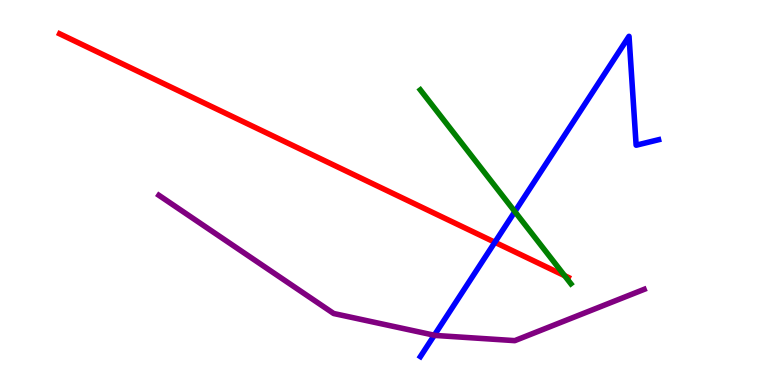[{'lines': ['blue', 'red'], 'intersections': [{'x': 6.39, 'y': 3.71}]}, {'lines': ['green', 'red'], 'intersections': [{'x': 7.29, 'y': 2.84}]}, {'lines': ['purple', 'red'], 'intersections': []}, {'lines': ['blue', 'green'], 'intersections': [{'x': 6.64, 'y': 4.5}]}, {'lines': ['blue', 'purple'], 'intersections': [{'x': 5.6, 'y': 1.29}]}, {'lines': ['green', 'purple'], 'intersections': []}]